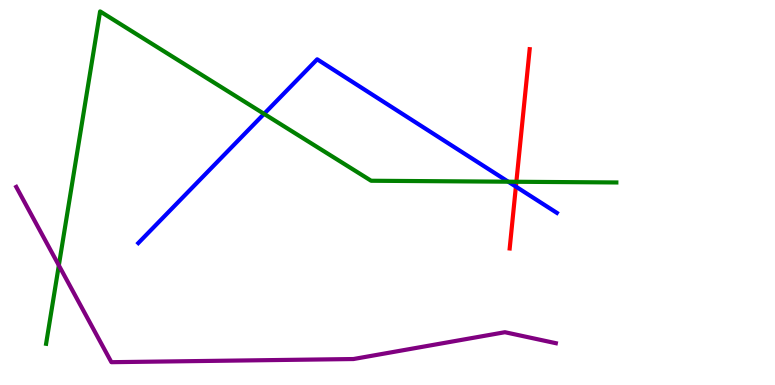[{'lines': ['blue', 'red'], 'intersections': [{'x': 6.66, 'y': 5.15}]}, {'lines': ['green', 'red'], 'intersections': [{'x': 6.66, 'y': 5.28}]}, {'lines': ['purple', 'red'], 'intersections': []}, {'lines': ['blue', 'green'], 'intersections': [{'x': 3.41, 'y': 7.04}, {'x': 6.56, 'y': 5.28}]}, {'lines': ['blue', 'purple'], 'intersections': []}, {'lines': ['green', 'purple'], 'intersections': [{'x': 0.759, 'y': 3.11}]}]